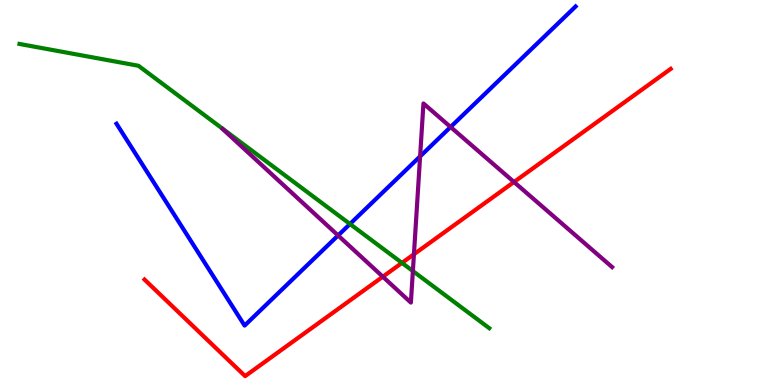[{'lines': ['blue', 'red'], 'intersections': []}, {'lines': ['green', 'red'], 'intersections': [{'x': 5.19, 'y': 3.17}]}, {'lines': ['purple', 'red'], 'intersections': [{'x': 4.94, 'y': 2.81}, {'x': 5.34, 'y': 3.4}, {'x': 6.63, 'y': 5.27}]}, {'lines': ['blue', 'green'], 'intersections': [{'x': 4.52, 'y': 4.18}]}, {'lines': ['blue', 'purple'], 'intersections': [{'x': 4.36, 'y': 3.88}, {'x': 5.42, 'y': 5.94}, {'x': 5.81, 'y': 6.7}]}, {'lines': ['green', 'purple'], 'intersections': [{'x': 5.33, 'y': 2.96}]}]